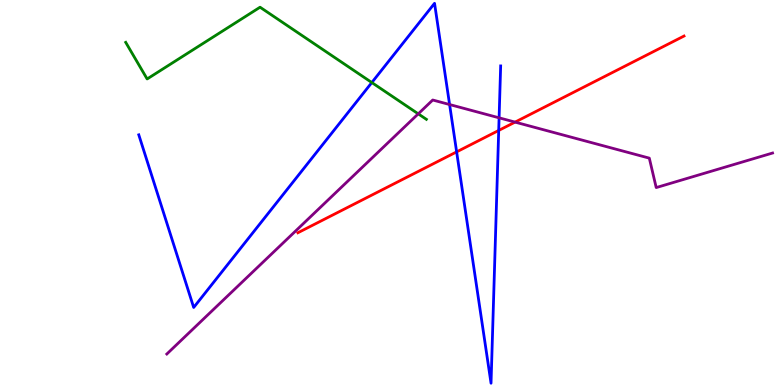[{'lines': ['blue', 'red'], 'intersections': [{'x': 5.89, 'y': 6.06}, {'x': 6.43, 'y': 6.61}]}, {'lines': ['green', 'red'], 'intersections': []}, {'lines': ['purple', 'red'], 'intersections': [{'x': 6.65, 'y': 6.83}]}, {'lines': ['blue', 'green'], 'intersections': [{'x': 4.8, 'y': 7.86}]}, {'lines': ['blue', 'purple'], 'intersections': [{'x': 5.8, 'y': 7.28}, {'x': 6.44, 'y': 6.94}]}, {'lines': ['green', 'purple'], 'intersections': [{'x': 5.4, 'y': 7.04}]}]